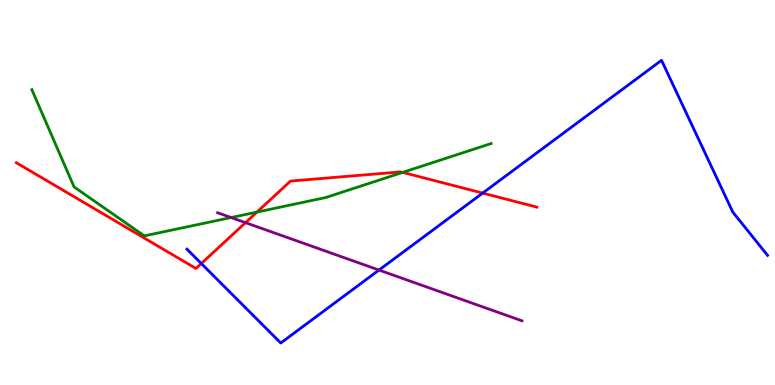[{'lines': ['blue', 'red'], 'intersections': [{'x': 2.6, 'y': 3.16}, {'x': 6.23, 'y': 4.98}]}, {'lines': ['green', 'red'], 'intersections': [{'x': 3.32, 'y': 4.49}, {'x': 5.2, 'y': 5.52}]}, {'lines': ['purple', 'red'], 'intersections': [{'x': 3.17, 'y': 4.22}]}, {'lines': ['blue', 'green'], 'intersections': []}, {'lines': ['blue', 'purple'], 'intersections': [{'x': 4.89, 'y': 2.99}]}, {'lines': ['green', 'purple'], 'intersections': [{'x': 2.98, 'y': 4.35}]}]